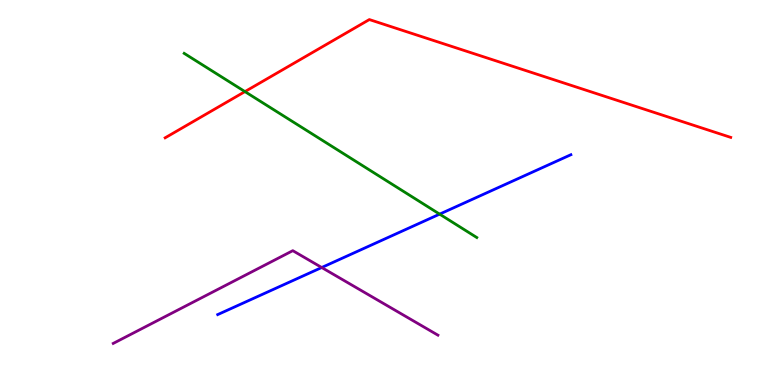[{'lines': ['blue', 'red'], 'intersections': []}, {'lines': ['green', 'red'], 'intersections': [{'x': 3.16, 'y': 7.62}]}, {'lines': ['purple', 'red'], 'intersections': []}, {'lines': ['blue', 'green'], 'intersections': [{'x': 5.67, 'y': 4.44}]}, {'lines': ['blue', 'purple'], 'intersections': [{'x': 4.15, 'y': 3.05}]}, {'lines': ['green', 'purple'], 'intersections': []}]